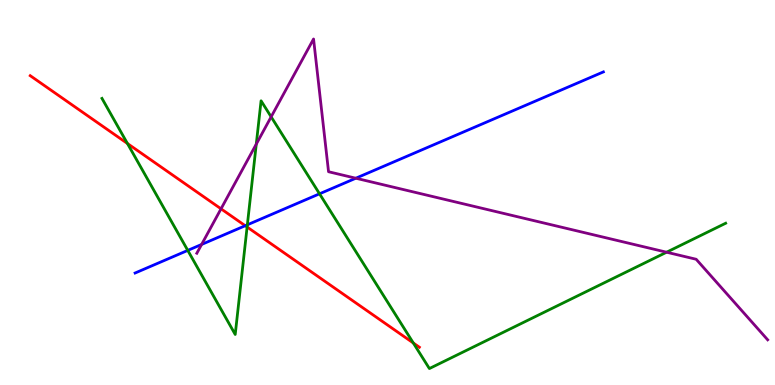[{'lines': ['blue', 'red'], 'intersections': [{'x': 3.16, 'y': 4.14}]}, {'lines': ['green', 'red'], 'intersections': [{'x': 1.64, 'y': 6.27}, {'x': 3.19, 'y': 4.1}, {'x': 5.33, 'y': 1.09}]}, {'lines': ['purple', 'red'], 'intersections': [{'x': 2.85, 'y': 4.58}]}, {'lines': ['blue', 'green'], 'intersections': [{'x': 2.42, 'y': 3.5}, {'x': 3.19, 'y': 4.16}, {'x': 4.12, 'y': 4.97}]}, {'lines': ['blue', 'purple'], 'intersections': [{'x': 2.6, 'y': 3.65}, {'x': 4.59, 'y': 5.37}]}, {'lines': ['green', 'purple'], 'intersections': [{'x': 3.31, 'y': 6.26}, {'x': 3.5, 'y': 6.97}, {'x': 8.6, 'y': 3.45}]}]